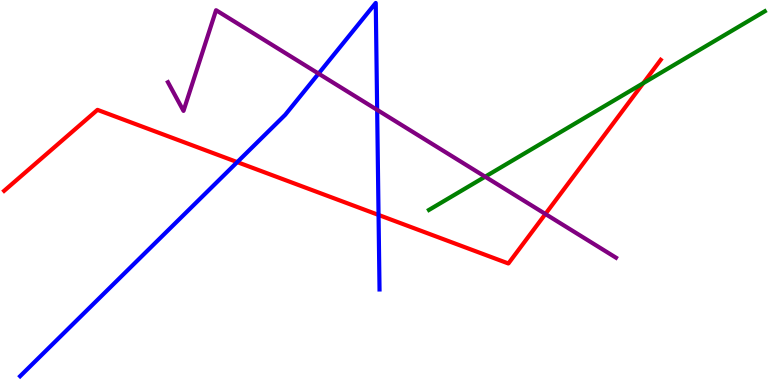[{'lines': ['blue', 'red'], 'intersections': [{'x': 3.06, 'y': 5.79}, {'x': 4.88, 'y': 4.42}]}, {'lines': ['green', 'red'], 'intersections': [{'x': 8.3, 'y': 7.84}]}, {'lines': ['purple', 'red'], 'intersections': [{'x': 7.04, 'y': 4.44}]}, {'lines': ['blue', 'green'], 'intersections': []}, {'lines': ['blue', 'purple'], 'intersections': [{'x': 4.11, 'y': 8.09}, {'x': 4.87, 'y': 7.15}]}, {'lines': ['green', 'purple'], 'intersections': [{'x': 6.26, 'y': 5.41}]}]